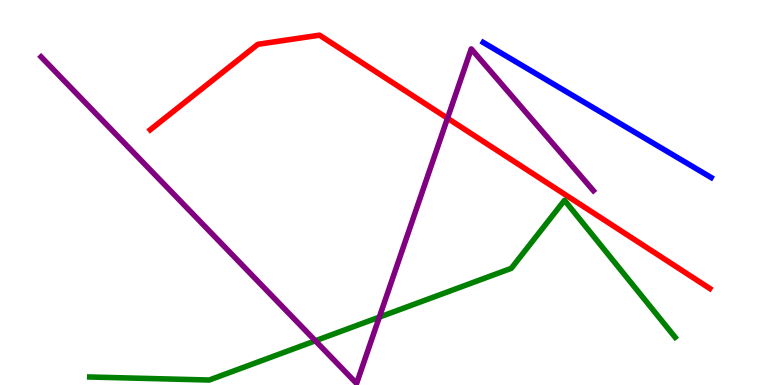[{'lines': ['blue', 'red'], 'intersections': []}, {'lines': ['green', 'red'], 'intersections': []}, {'lines': ['purple', 'red'], 'intersections': [{'x': 5.77, 'y': 6.93}]}, {'lines': ['blue', 'green'], 'intersections': []}, {'lines': ['blue', 'purple'], 'intersections': []}, {'lines': ['green', 'purple'], 'intersections': [{'x': 4.07, 'y': 1.15}, {'x': 4.89, 'y': 1.76}]}]